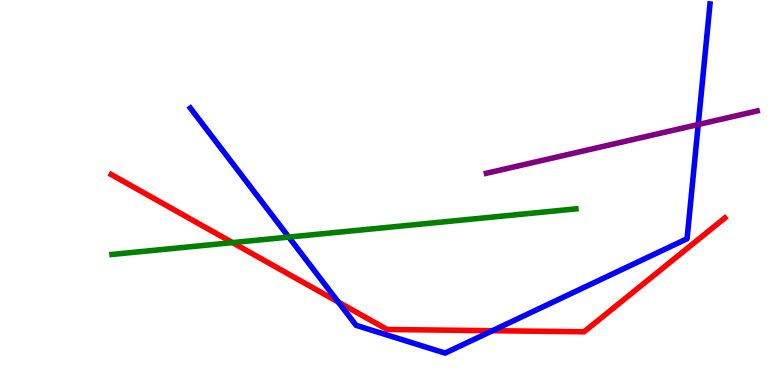[{'lines': ['blue', 'red'], 'intersections': [{'x': 4.37, 'y': 2.15}, {'x': 6.35, 'y': 1.41}]}, {'lines': ['green', 'red'], 'intersections': [{'x': 3.0, 'y': 3.7}]}, {'lines': ['purple', 'red'], 'intersections': []}, {'lines': ['blue', 'green'], 'intersections': [{'x': 3.73, 'y': 3.84}]}, {'lines': ['blue', 'purple'], 'intersections': [{'x': 9.01, 'y': 6.77}]}, {'lines': ['green', 'purple'], 'intersections': []}]